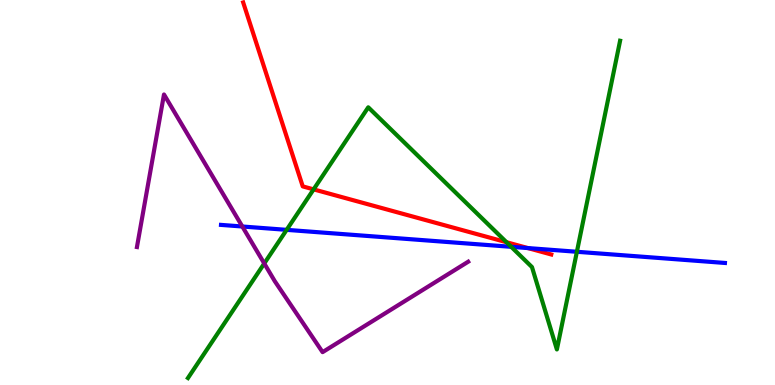[{'lines': ['blue', 'red'], 'intersections': [{'x': 6.81, 'y': 3.56}]}, {'lines': ['green', 'red'], 'intersections': [{'x': 4.05, 'y': 5.08}, {'x': 6.54, 'y': 3.71}]}, {'lines': ['purple', 'red'], 'intersections': []}, {'lines': ['blue', 'green'], 'intersections': [{'x': 3.7, 'y': 4.03}, {'x': 6.6, 'y': 3.59}, {'x': 7.44, 'y': 3.46}]}, {'lines': ['blue', 'purple'], 'intersections': [{'x': 3.13, 'y': 4.12}]}, {'lines': ['green', 'purple'], 'intersections': [{'x': 3.41, 'y': 3.16}]}]